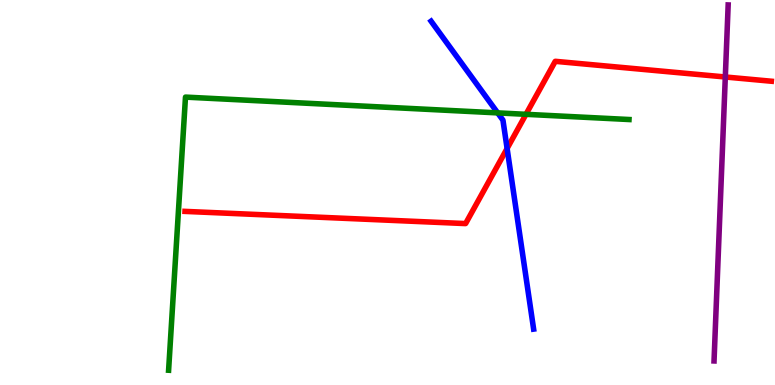[{'lines': ['blue', 'red'], 'intersections': [{'x': 6.54, 'y': 6.14}]}, {'lines': ['green', 'red'], 'intersections': [{'x': 6.79, 'y': 7.03}]}, {'lines': ['purple', 'red'], 'intersections': [{'x': 9.36, 'y': 8.0}]}, {'lines': ['blue', 'green'], 'intersections': [{'x': 6.42, 'y': 7.07}]}, {'lines': ['blue', 'purple'], 'intersections': []}, {'lines': ['green', 'purple'], 'intersections': []}]